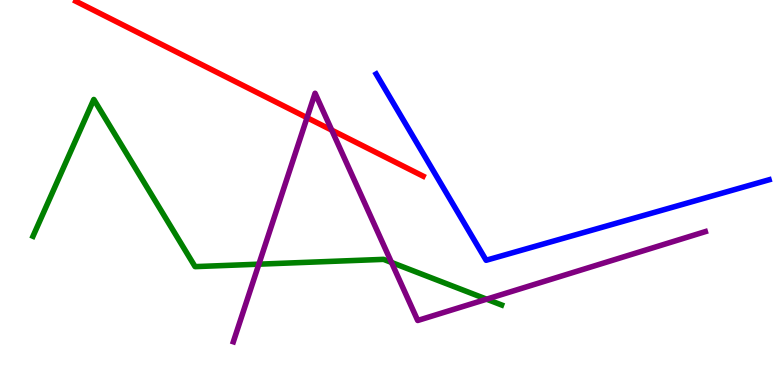[{'lines': ['blue', 'red'], 'intersections': []}, {'lines': ['green', 'red'], 'intersections': []}, {'lines': ['purple', 'red'], 'intersections': [{'x': 3.96, 'y': 6.94}, {'x': 4.28, 'y': 6.62}]}, {'lines': ['blue', 'green'], 'intersections': []}, {'lines': ['blue', 'purple'], 'intersections': []}, {'lines': ['green', 'purple'], 'intersections': [{'x': 3.34, 'y': 3.14}, {'x': 5.05, 'y': 3.18}, {'x': 6.28, 'y': 2.23}]}]